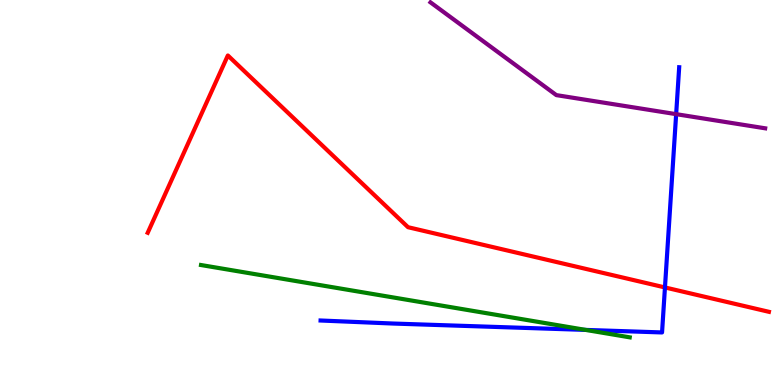[{'lines': ['blue', 'red'], 'intersections': [{'x': 8.58, 'y': 2.53}]}, {'lines': ['green', 'red'], 'intersections': []}, {'lines': ['purple', 'red'], 'intersections': []}, {'lines': ['blue', 'green'], 'intersections': [{'x': 7.56, 'y': 1.43}]}, {'lines': ['blue', 'purple'], 'intersections': [{'x': 8.72, 'y': 7.03}]}, {'lines': ['green', 'purple'], 'intersections': []}]